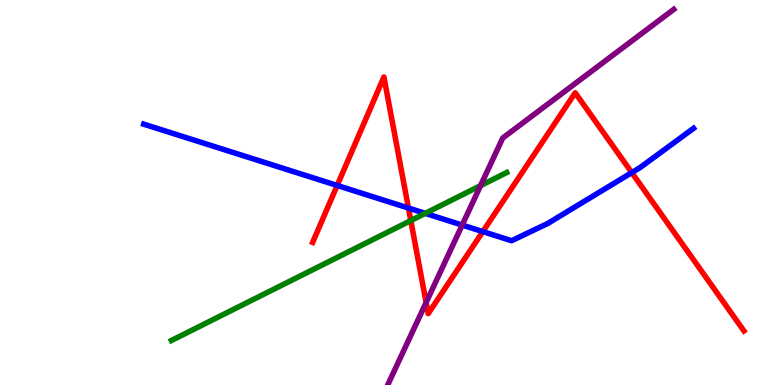[{'lines': ['blue', 'red'], 'intersections': [{'x': 4.35, 'y': 5.18}, {'x': 5.27, 'y': 4.6}, {'x': 6.23, 'y': 3.98}, {'x': 8.15, 'y': 5.52}]}, {'lines': ['green', 'red'], 'intersections': [{'x': 5.3, 'y': 4.27}]}, {'lines': ['purple', 'red'], 'intersections': [{'x': 5.5, 'y': 2.14}]}, {'lines': ['blue', 'green'], 'intersections': [{'x': 5.49, 'y': 4.46}]}, {'lines': ['blue', 'purple'], 'intersections': [{'x': 5.96, 'y': 4.15}]}, {'lines': ['green', 'purple'], 'intersections': [{'x': 6.2, 'y': 5.18}]}]